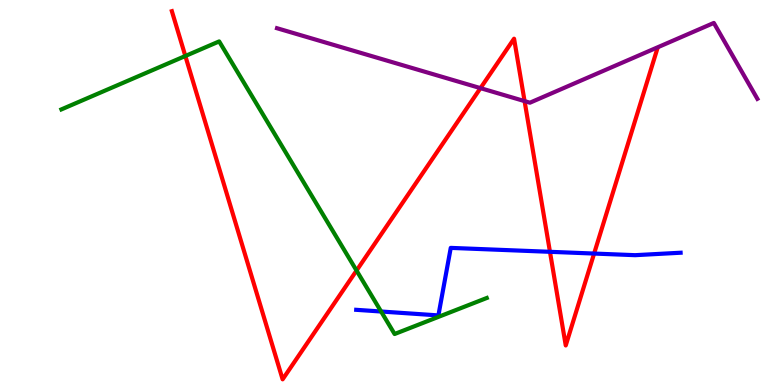[{'lines': ['blue', 'red'], 'intersections': [{'x': 7.1, 'y': 3.46}, {'x': 7.67, 'y': 3.41}]}, {'lines': ['green', 'red'], 'intersections': [{'x': 2.39, 'y': 8.55}, {'x': 4.6, 'y': 2.97}]}, {'lines': ['purple', 'red'], 'intersections': [{'x': 6.2, 'y': 7.71}, {'x': 6.77, 'y': 7.37}]}, {'lines': ['blue', 'green'], 'intersections': [{'x': 4.92, 'y': 1.91}]}, {'lines': ['blue', 'purple'], 'intersections': []}, {'lines': ['green', 'purple'], 'intersections': []}]